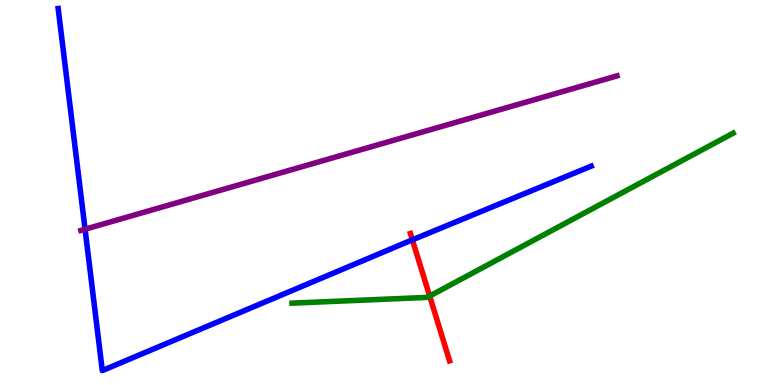[{'lines': ['blue', 'red'], 'intersections': [{'x': 5.32, 'y': 3.77}]}, {'lines': ['green', 'red'], 'intersections': [{'x': 5.54, 'y': 2.31}]}, {'lines': ['purple', 'red'], 'intersections': []}, {'lines': ['blue', 'green'], 'intersections': []}, {'lines': ['blue', 'purple'], 'intersections': [{'x': 1.1, 'y': 4.05}]}, {'lines': ['green', 'purple'], 'intersections': []}]